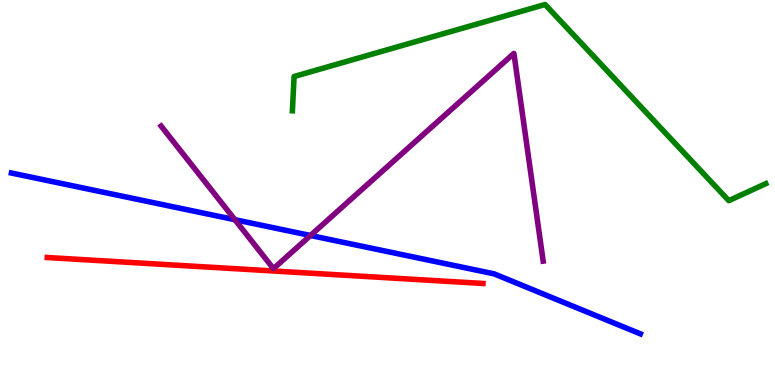[{'lines': ['blue', 'red'], 'intersections': []}, {'lines': ['green', 'red'], 'intersections': []}, {'lines': ['purple', 'red'], 'intersections': []}, {'lines': ['blue', 'green'], 'intersections': []}, {'lines': ['blue', 'purple'], 'intersections': [{'x': 3.03, 'y': 4.29}, {'x': 4.01, 'y': 3.88}]}, {'lines': ['green', 'purple'], 'intersections': []}]